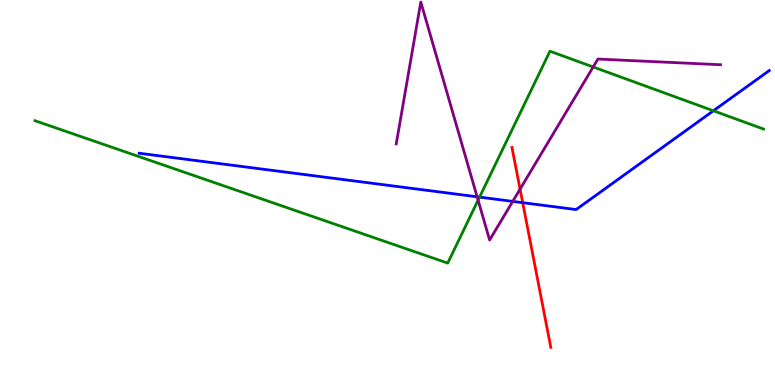[{'lines': ['blue', 'red'], 'intersections': [{'x': 6.74, 'y': 4.74}]}, {'lines': ['green', 'red'], 'intersections': []}, {'lines': ['purple', 'red'], 'intersections': [{'x': 6.71, 'y': 5.09}]}, {'lines': ['blue', 'green'], 'intersections': [{'x': 6.19, 'y': 4.88}, {'x': 9.2, 'y': 7.12}]}, {'lines': ['blue', 'purple'], 'intersections': [{'x': 6.16, 'y': 4.89}, {'x': 6.62, 'y': 4.77}]}, {'lines': ['green', 'purple'], 'intersections': [{'x': 6.17, 'y': 4.8}, {'x': 7.65, 'y': 8.26}]}]